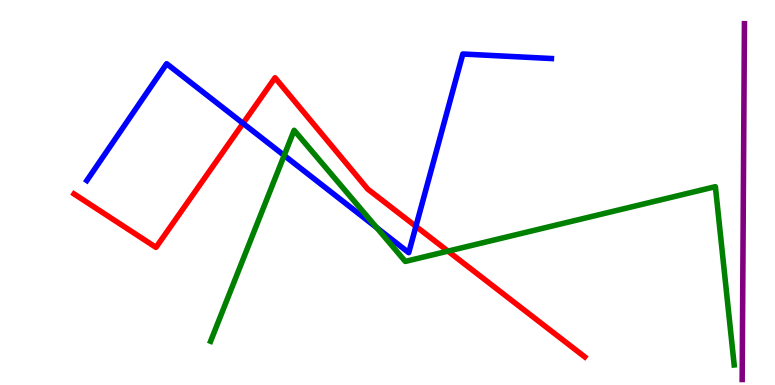[{'lines': ['blue', 'red'], 'intersections': [{'x': 3.14, 'y': 6.8}, {'x': 5.37, 'y': 4.12}]}, {'lines': ['green', 'red'], 'intersections': [{'x': 5.78, 'y': 3.48}]}, {'lines': ['purple', 'red'], 'intersections': []}, {'lines': ['blue', 'green'], 'intersections': [{'x': 3.67, 'y': 5.96}, {'x': 4.86, 'y': 4.09}]}, {'lines': ['blue', 'purple'], 'intersections': []}, {'lines': ['green', 'purple'], 'intersections': []}]